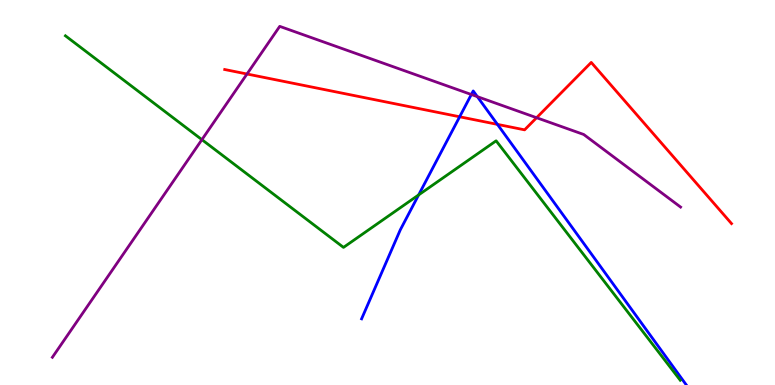[{'lines': ['blue', 'red'], 'intersections': [{'x': 5.93, 'y': 6.97}, {'x': 6.42, 'y': 6.77}]}, {'lines': ['green', 'red'], 'intersections': []}, {'lines': ['purple', 'red'], 'intersections': [{'x': 3.19, 'y': 8.08}, {'x': 6.92, 'y': 6.94}]}, {'lines': ['blue', 'green'], 'intersections': [{'x': 5.4, 'y': 4.94}]}, {'lines': ['blue', 'purple'], 'intersections': [{'x': 6.08, 'y': 7.55}, {'x': 6.16, 'y': 7.49}]}, {'lines': ['green', 'purple'], 'intersections': [{'x': 2.61, 'y': 6.37}]}]